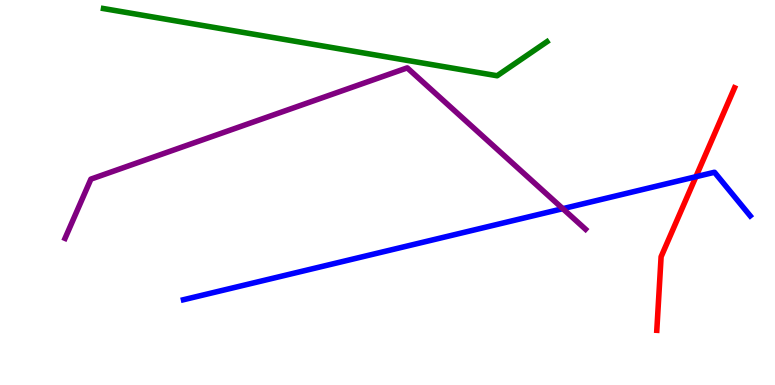[{'lines': ['blue', 'red'], 'intersections': [{'x': 8.98, 'y': 5.41}]}, {'lines': ['green', 'red'], 'intersections': []}, {'lines': ['purple', 'red'], 'intersections': []}, {'lines': ['blue', 'green'], 'intersections': []}, {'lines': ['blue', 'purple'], 'intersections': [{'x': 7.26, 'y': 4.58}]}, {'lines': ['green', 'purple'], 'intersections': []}]